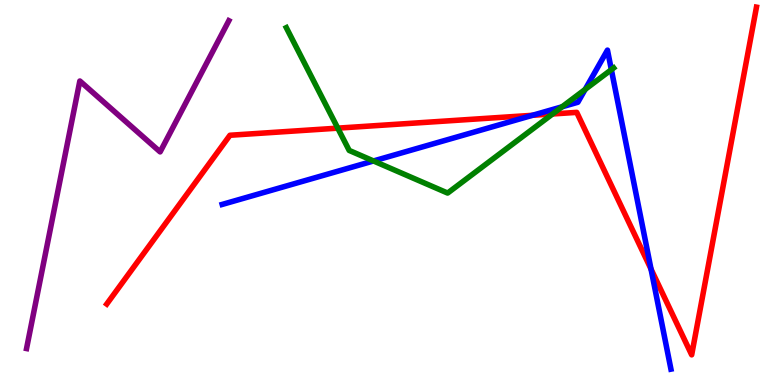[{'lines': ['blue', 'red'], 'intersections': [{'x': 6.87, 'y': 7.01}, {'x': 8.4, 'y': 3.01}]}, {'lines': ['green', 'red'], 'intersections': [{'x': 4.36, 'y': 6.67}, {'x': 7.13, 'y': 7.04}]}, {'lines': ['purple', 'red'], 'intersections': []}, {'lines': ['blue', 'green'], 'intersections': [{'x': 4.82, 'y': 5.82}, {'x': 7.25, 'y': 7.23}, {'x': 7.55, 'y': 7.68}, {'x': 7.89, 'y': 8.19}]}, {'lines': ['blue', 'purple'], 'intersections': []}, {'lines': ['green', 'purple'], 'intersections': []}]